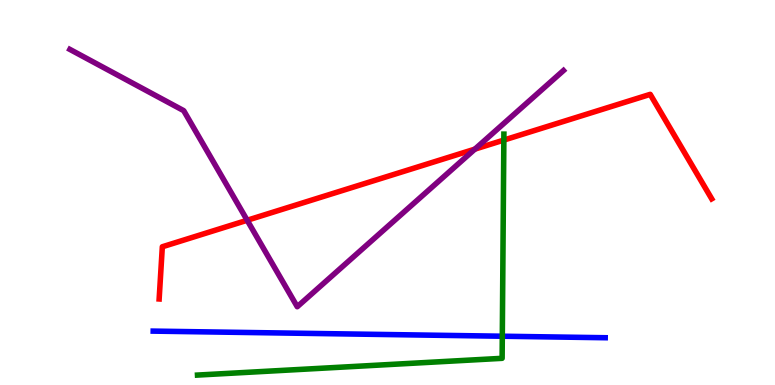[{'lines': ['blue', 'red'], 'intersections': []}, {'lines': ['green', 'red'], 'intersections': [{'x': 6.5, 'y': 6.36}]}, {'lines': ['purple', 'red'], 'intersections': [{'x': 3.19, 'y': 4.28}, {'x': 6.13, 'y': 6.13}]}, {'lines': ['blue', 'green'], 'intersections': [{'x': 6.48, 'y': 1.27}]}, {'lines': ['blue', 'purple'], 'intersections': []}, {'lines': ['green', 'purple'], 'intersections': []}]